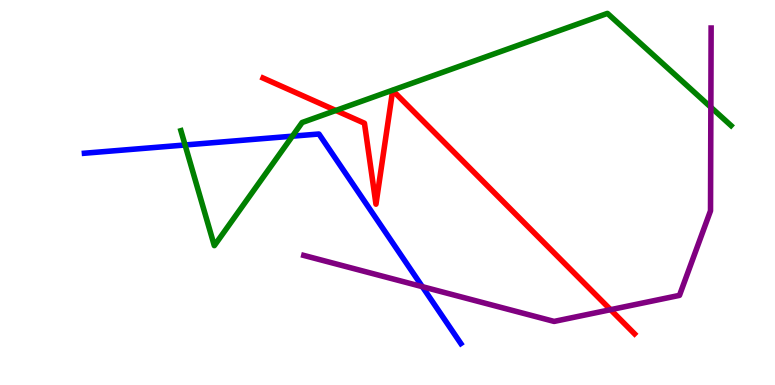[{'lines': ['blue', 'red'], 'intersections': []}, {'lines': ['green', 'red'], 'intersections': [{'x': 4.33, 'y': 7.13}]}, {'lines': ['purple', 'red'], 'intersections': [{'x': 7.88, 'y': 1.96}]}, {'lines': ['blue', 'green'], 'intersections': [{'x': 2.39, 'y': 6.23}, {'x': 3.77, 'y': 6.46}]}, {'lines': ['blue', 'purple'], 'intersections': [{'x': 5.45, 'y': 2.55}]}, {'lines': ['green', 'purple'], 'intersections': [{'x': 9.17, 'y': 7.21}]}]